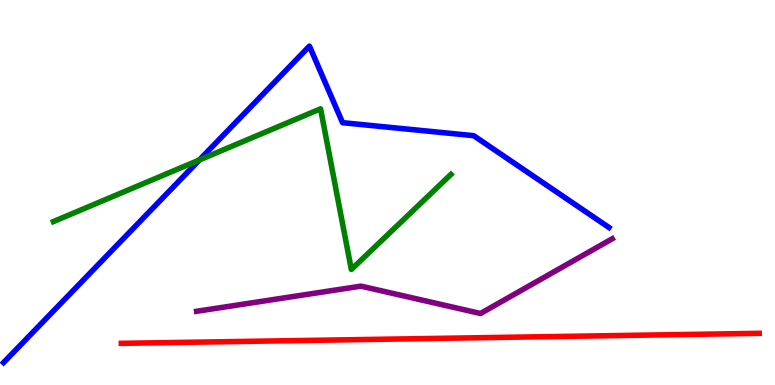[{'lines': ['blue', 'red'], 'intersections': []}, {'lines': ['green', 'red'], 'intersections': []}, {'lines': ['purple', 'red'], 'intersections': []}, {'lines': ['blue', 'green'], 'intersections': [{'x': 2.57, 'y': 5.85}]}, {'lines': ['blue', 'purple'], 'intersections': []}, {'lines': ['green', 'purple'], 'intersections': []}]